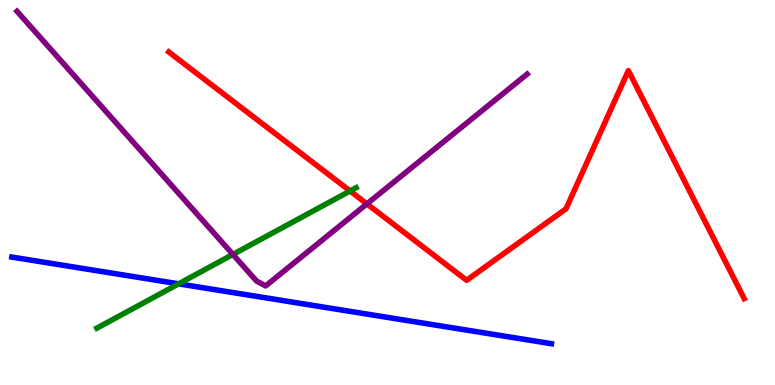[{'lines': ['blue', 'red'], 'intersections': []}, {'lines': ['green', 'red'], 'intersections': [{'x': 4.52, 'y': 5.04}]}, {'lines': ['purple', 'red'], 'intersections': [{'x': 4.73, 'y': 4.7}]}, {'lines': ['blue', 'green'], 'intersections': [{'x': 2.3, 'y': 2.63}]}, {'lines': ['blue', 'purple'], 'intersections': []}, {'lines': ['green', 'purple'], 'intersections': [{'x': 3.01, 'y': 3.39}]}]